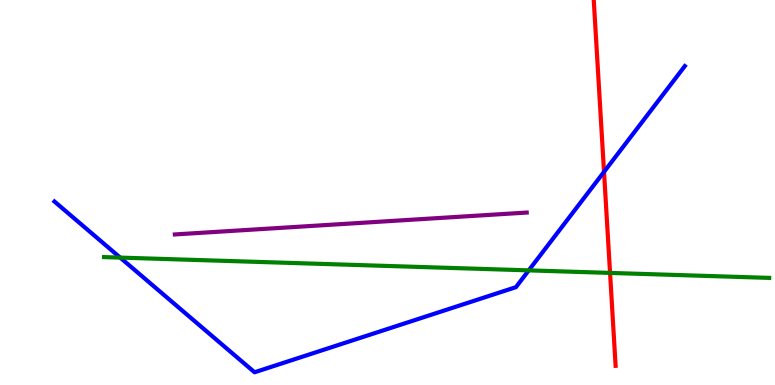[{'lines': ['blue', 'red'], 'intersections': [{'x': 7.79, 'y': 5.54}]}, {'lines': ['green', 'red'], 'intersections': [{'x': 7.87, 'y': 2.91}]}, {'lines': ['purple', 'red'], 'intersections': []}, {'lines': ['blue', 'green'], 'intersections': [{'x': 1.55, 'y': 3.31}, {'x': 6.82, 'y': 2.98}]}, {'lines': ['blue', 'purple'], 'intersections': []}, {'lines': ['green', 'purple'], 'intersections': []}]